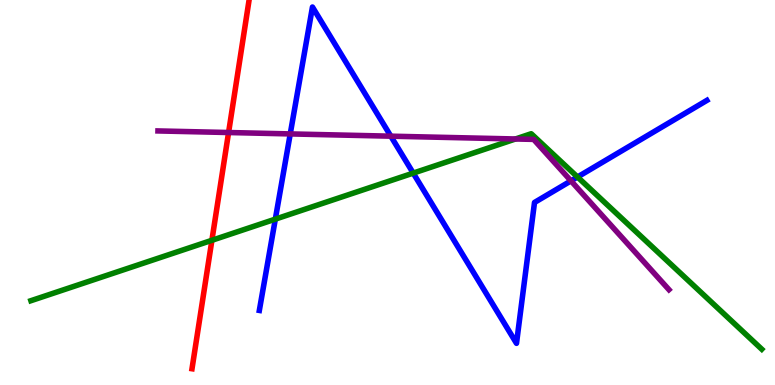[{'lines': ['blue', 'red'], 'intersections': []}, {'lines': ['green', 'red'], 'intersections': [{'x': 2.73, 'y': 3.76}]}, {'lines': ['purple', 'red'], 'intersections': [{'x': 2.95, 'y': 6.56}]}, {'lines': ['blue', 'green'], 'intersections': [{'x': 3.55, 'y': 4.31}, {'x': 5.33, 'y': 5.5}, {'x': 7.45, 'y': 5.4}]}, {'lines': ['blue', 'purple'], 'intersections': [{'x': 3.75, 'y': 6.52}, {'x': 5.04, 'y': 6.46}, {'x': 7.37, 'y': 5.3}]}, {'lines': ['green', 'purple'], 'intersections': [{'x': 6.65, 'y': 6.39}]}]